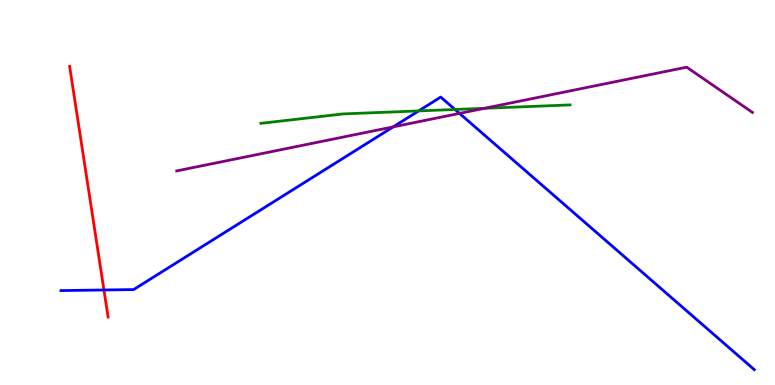[{'lines': ['blue', 'red'], 'intersections': [{'x': 1.34, 'y': 2.47}]}, {'lines': ['green', 'red'], 'intersections': []}, {'lines': ['purple', 'red'], 'intersections': []}, {'lines': ['blue', 'green'], 'intersections': [{'x': 5.4, 'y': 7.12}, {'x': 5.87, 'y': 7.16}]}, {'lines': ['blue', 'purple'], 'intersections': [{'x': 5.07, 'y': 6.7}, {'x': 5.93, 'y': 7.05}]}, {'lines': ['green', 'purple'], 'intersections': [{'x': 6.25, 'y': 7.19}]}]